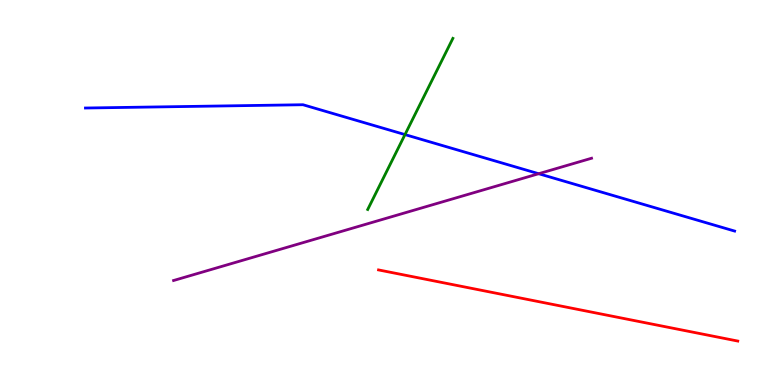[{'lines': ['blue', 'red'], 'intersections': []}, {'lines': ['green', 'red'], 'intersections': []}, {'lines': ['purple', 'red'], 'intersections': []}, {'lines': ['blue', 'green'], 'intersections': [{'x': 5.23, 'y': 6.5}]}, {'lines': ['blue', 'purple'], 'intersections': [{'x': 6.95, 'y': 5.49}]}, {'lines': ['green', 'purple'], 'intersections': []}]